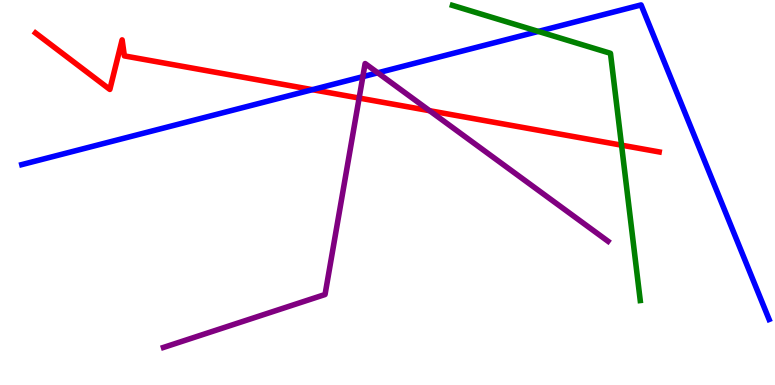[{'lines': ['blue', 'red'], 'intersections': [{'x': 4.03, 'y': 7.67}]}, {'lines': ['green', 'red'], 'intersections': [{'x': 8.02, 'y': 6.23}]}, {'lines': ['purple', 'red'], 'intersections': [{'x': 4.63, 'y': 7.45}, {'x': 5.54, 'y': 7.12}]}, {'lines': ['blue', 'green'], 'intersections': [{'x': 6.95, 'y': 9.18}]}, {'lines': ['blue', 'purple'], 'intersections': [{'x': 4.68, 'y': 8.01}, {'x': 4.87, 'y': 8.11}]}, {'lines': ['green', 'purple'], 'intersections': []}]